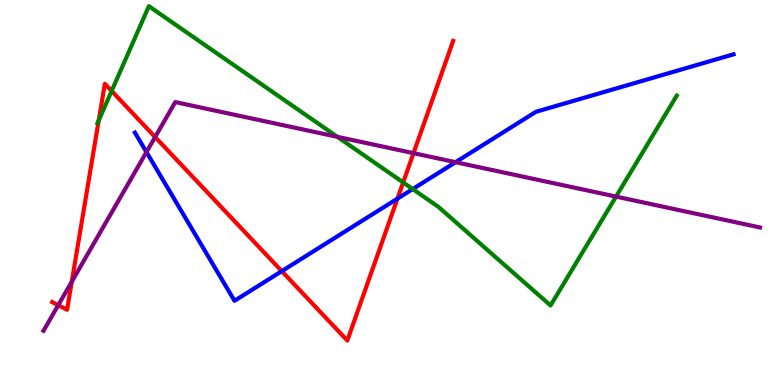[{'lines': ['blue', 'red'], 'intersections': [{'x': 3.64, 'y': 2.96}, {'x': 5.13, 'y': 4.84}]}, {'lines': ['green', 'red'], 'intersections': [{'x': 1.27, 'y': 6.87}, {'x': 1.44, 'y': 7.64}, {'x': 5.2, 'y': 5.26}]}, {'lines': ['purple', 'red'], 'intersections': [{'x': 0.751, 'y': 2.07}, {'x': 0.926, 'y': 2.68}, {'x': 2.0, 'y': 6.44}, {'x': 5.34, 'y': 6.02}]}, {'lines': ['blue', 'green'], 'intersections': [{'x': 5.33, 'y': 5.09}]}, {'lines': ['blue', 'purple'], 'intersections': [{'x': 1.89, 'y': 6.05}, {'x': 5.88, 'y': 5.79}]}, {'lines': ['green', 'purple'], 'intersections': [{'x': 4.35, 'y': 6.45}, {'x': 7.95, 'y': 4.89}]}]